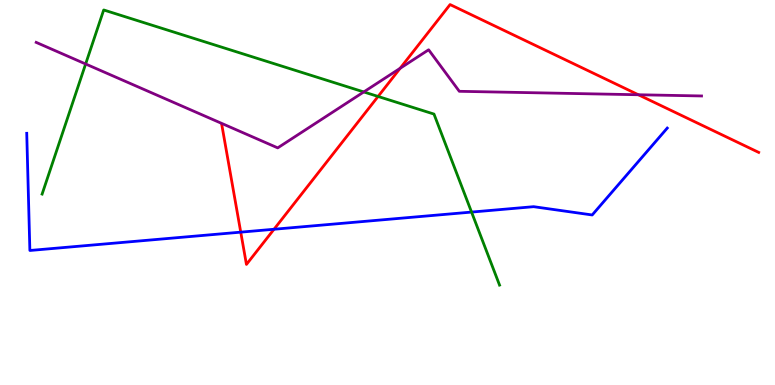[{'lines': ['blue', 'red'], 'intersections': [{'x': 3.11, 'y': 3.97}, {'x': 3.54, 'y': 4.05}]}, {'lines': ['green', 'red'], 'intersections': [{'x': 4.88, 'y': 7.49}]}, {'lines': ['purple', 'red'], 'intersections': [{'x': 5.16, 'y': 8.23}, {'x': 8.24, 'y': 7.54}]}, {'lines': ['blue', 'green'], 'intersections': [{'x': 6.08, 'y': 4.49}]}, {'lines': ['blue', 'purple'], 'intersections': []}, {'lines': ['green', 'purple'], 'intersections': [{'x': 1.1, 'y': 8.34}, {'x': 4.69, 'y': 7.61}]}]